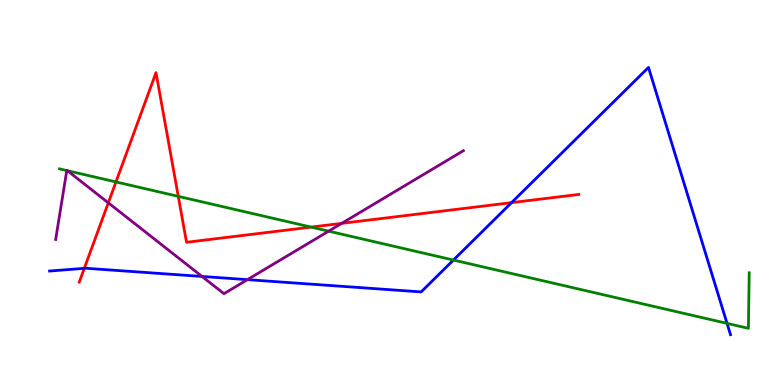[{'lines': ['blue', 'red'], 'intersections': [{'x': 1.09, 'y': 3.03}, {'x': 6.6, 'y': 4.74}]}, {'lines': ['green', 'red'], 'intersections': [{'x': 1.5, 'y': 5.27}, {'x': 2.3, 'y': 4.9}, {'x': 4.01, 'y': 4.1}]}, {'lines': ['purple', 'red'], 'intersections': [{'x': 1.4, 'y': 4.73}, {'x': 4.41, 'y': 4.2}]}, {'lines': ['blue', 'green'], 'intersections': [{'x': 5.85, 'y': 3.25}, {'x': 9.38, 'y': 1.6}]}, {'lines': ['blue', 'purple'], 'intersections': [{'x': 2.61, 'y': 2.82}, {'x': 3.19, 'y': 2.74}]}, {'lines': ['green', 'purple'], 'intersections': [{'x': 0.862, 'y': 5.57}, {'x': 0.87, 'y': 5.57}, {'x': 4.24, 'y': 4.0}]}]